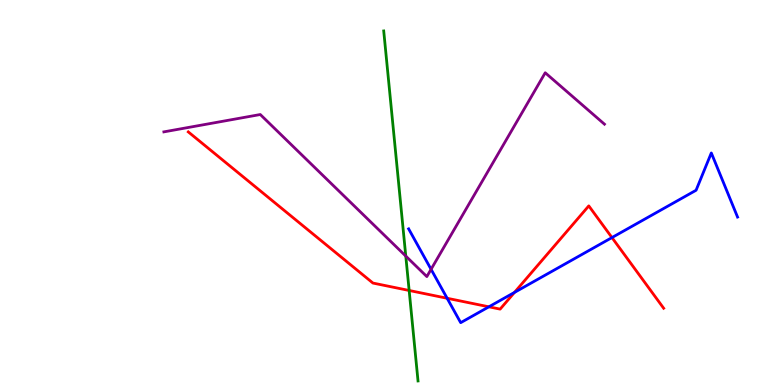[{'lines': ['blue', 'red'], 'intersections': [{'x': 5.77, 'y': 2.25}, {'x': 6.31, 'y': 2.03}, {'x': 6.64, 'y': 2.4}, {'x': 7.9, 'y': 3.83}]}, {'lines': ['green', 'red'], 'intersections': [{'x': 5.28, 'y': 2.46}]}, {'lines': ['purple', 'red'], 'intersections': []}, {'lines': ['blue', 'green'], 'intersections': []}, {'lines': ['blue', 'purple'], 'intersections': [{'x': 5.56, 'y': 3.01}]}, {'lines': ['green', 'purple'], 'intersections': [{'x': 5.24, 'y': 3.35}]}]